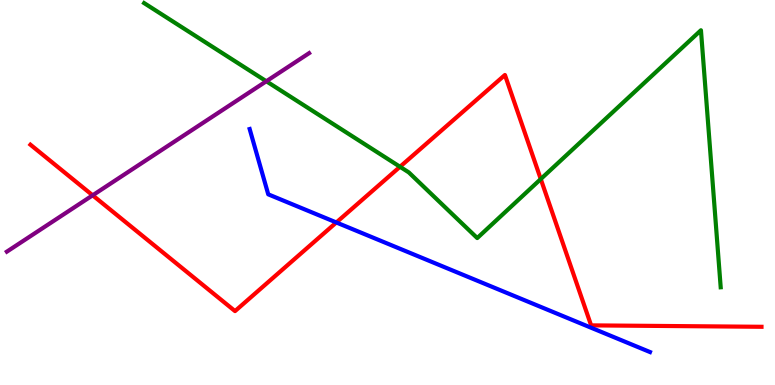[{'lines': ['blue', 'red'], 'intersections': [{'x': 4.34, 'y': 4.22}]}, {'lines': ['green', 'red'], 'intersections': [{'x': 5.16, 'y': 5.67}, {'x': 6.98, 'y': 5.35}]}, {'lines': ['purple', 'red'], 'intersections': [{'x': 1.2, 'y': 4.93}]}, {'lines': ['blue', 'green'], 'intersections': []}, {'lines': ['blue', 'purple'], 'intersections': []}, {'lines': ['green', 'purple'], 'intersections': [{'x': 3.44, 'y': 7.89}]}]